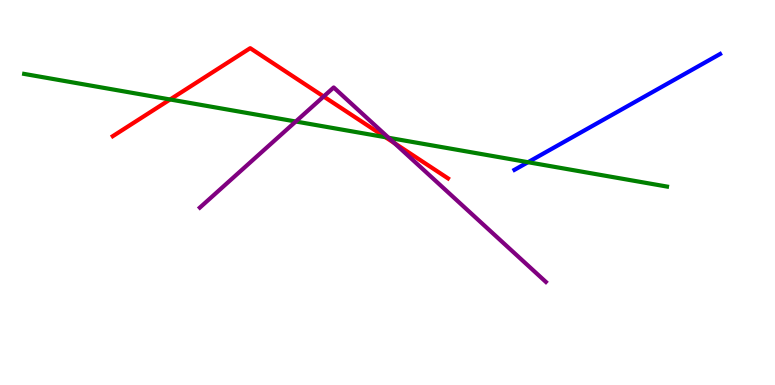[{'lines': ['blue', 'red'], 'intersections': []}, {'lines': ['green', 'red'], 'intersections': [{'x': 2.19, 'y': 7.42}, {'x': 4.97, 'y': 6.44}]}, {'lines': ['purple', 'red'], 'intersections': [{'x': 4.18, 'y': 7.49}, {'x': 5.09, 'y': 6.28}]}, {'lines': ['blue', 'green'], 'intersections': [{'x': 6.81, 'y': 5.79}]}, {'lines': ['blue', 'purple'], 'intersections': []}, {'lines': ['green', 'purple'], 'intersections': [{'x': 3.82, 'y': 6.84}, {'x': 5.01, 'y': 6.42}]}]